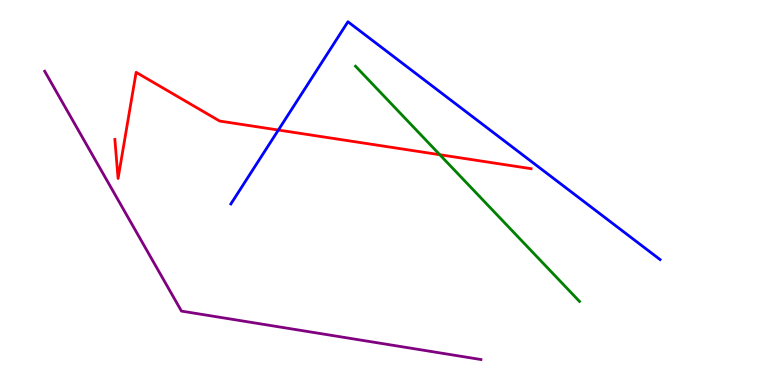[{'lines': ['blue', 'red'], 'intersections': [{'x': 3.59, 'y': 6.62}]}, {'lines': ['green', 'red'], 'intersections': [{'x': 5.67, 'y': 5.98}]}, {'lines': ['purple', 'red'], 'intersections': []}, {'lines': ['blue', 'green'], 'intersections': []}, {'lines': ['blue', 'purple'], 'intersections': []}, {'lines': ['green', 'purple'], 'intersections': []}]